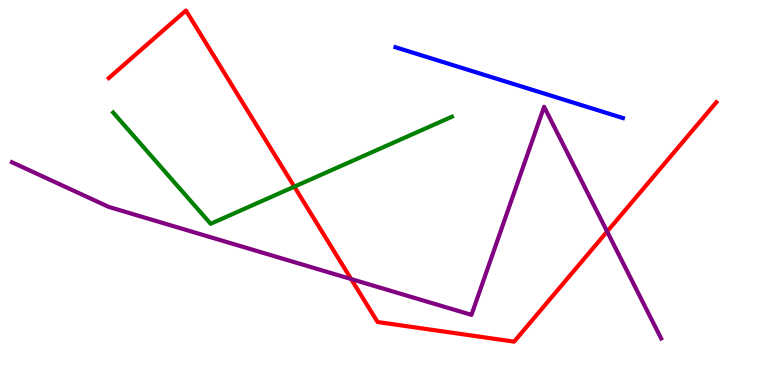[{'lines': ['blue', 'red'], 'intersections': []}, {'lines': ['green', 'red'], 'intersections': [{'x': 3.8, 'y': 5.15}]}, {'lines': ['purple', 'red'], 'intersections': [{'x': 4.53, 'y': 2.75}, {'x': 7.83, 'y': 3.99}]}, {'lines': ['blue', 'green'], 'intersections': []}, {'lines': ['blue', 'purple'], 'intersections': []}, {'lines': ['green', 'purple'], 'intersections': []}]